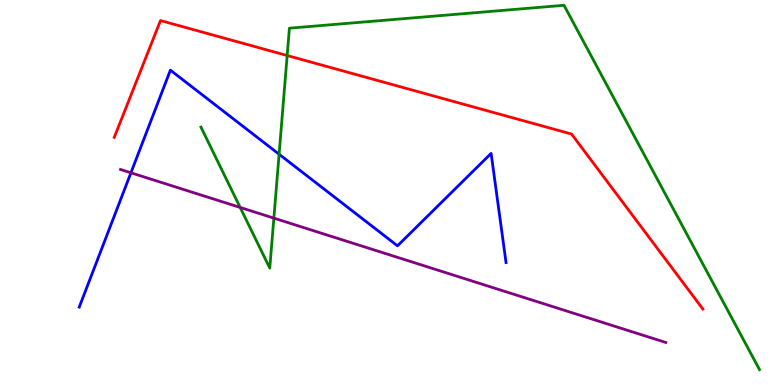[{'lines': ['blue', 'red'], 'intersections': []}, {'lines': ['green', 'red'], 'intersections': [{'x': 3.71, 'y': 8.56}]}, {'lines': ['purple', 'red'], 'intersections': []}, {'lines': ['blue', 'green'], 'intersections': [{'x': 3.6, 'y': 5.99}]}, {'lines': ['blue', 'purple'], 'intersections': [{'x': 1.69, 'y': 5.51}]}, {'lines': ['green', 'purple'], 'intersections': [{'x': 3.1, 'y': 4.61}, {'x': 3.53, 'y': 4.33}]}]